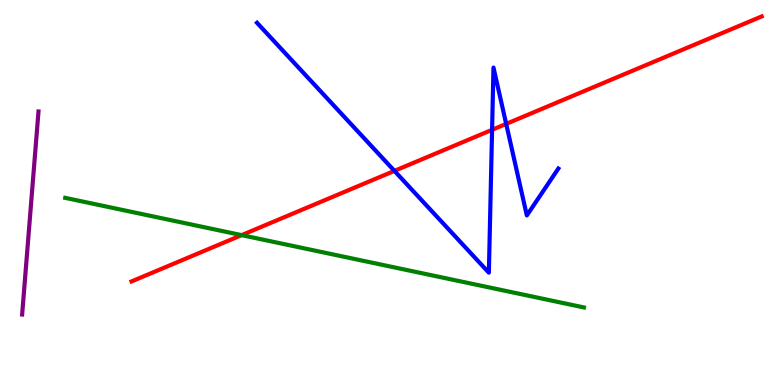[{'lines': ['blue', 'red'], 'intersections': [{'x': 5.09, 'y': 5.56}, {'x': 6.35, 'y': 6.63}, {'x': 6.53, 'y': 6.78}]}, {'lines': ['green', 'red'], 'intersections': [{'x': 3.12, 'y': 3.89}]}, {'lines': ['purple', 'red'], 'intersections': []}, {'lines': ['blue', 'green'], 'intersections': []}, {'lines': ['blue', 'purple'], 'intersections': []}, {'lines': ['green', 'purple'], 'intersections': []}]